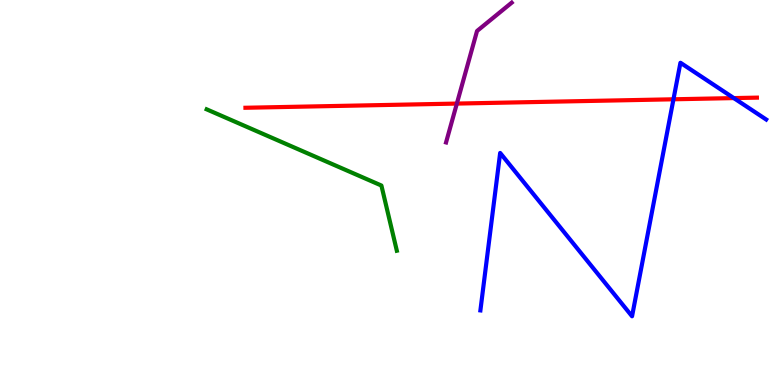[{'lines': ['blue', 'red'], 'intersections': [{'x': 8.69, 'y': 7.42}, {'x': 9.47, 'y': 7.45}]}, {'lines': ['green', 'red'], 'intersections': []}, {'lines': ['purple', 'red'], 'intersections': [{'x': 5.89, 'y': 7.31}]}, {'lines': ['blue', 'green'], 'intersections': []}, {'lines': ['blue', 'purple'], 'intersections': []}, {'lines': ['green', 'purple'], 'intersections': []}]